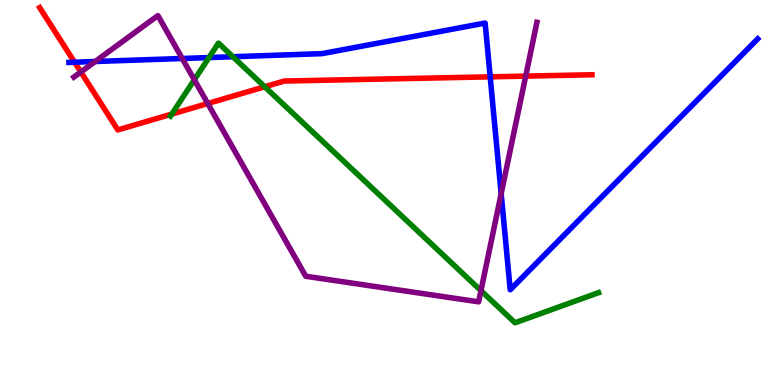[{'lines': ['blue', 'red'], 'intersections': [{'x': 0.962, 'y': 8.38}, {'x': 6.32, 'y': 8.0}]}, {'lines': ['green', 'red'], 'intersections': [{'x': 2.22, 'y': 7.04}, {'x': 3.42, 'y': 7.75}]}, {'lines': ['purple', 'red'], 'intersections': [{'x': 1.04, 'y': 8.13}, {'x': 2.68, 'y': 7.31}, {'x': 6.78, 'y': 8.02}]}, {'lines': ['blue', 'green'], 'intersections': [{'x': 2.7, 'y': 8.5}, {'x': 3.0, 'y': 8.53}]}, {'lines': ['blue', 'purple'], 'intersections': [{'x': 1.23, 'y': 8.4}, {'x': 2.35, 'y': 8.48}, {'x': 6.47, 'y': 4.97}]}, {'lines': ['green', 'purple'], 'intersections': [{'x': 2.51, 'y': 7.93}, {'x': 6.21, 'y': 2.45}]}]